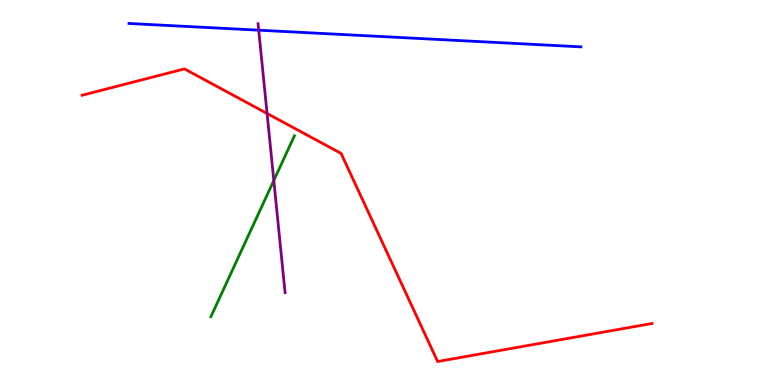[{'lines': ['blue', 'red'], 'intersections': []}, {'lines': ['green', 'red'], 'intersections': []}, {'lines': ['purple', 'red'], 'intersections': [{'x': 3.45, 'y': 7.05}]}, {'lines': ['blue', 'green'], 'intersections': []}, {'lines': ['blue', 'purple'], 'intersections': [{'x': 3.34, 'y': 9.22}]}, {'lines': ['green', 'purple'], 'intersections': [{'x': 3.53, 'y': 5.31}]}]